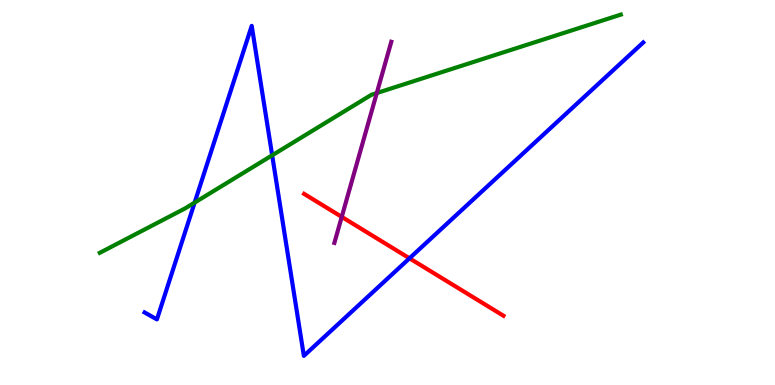[{'lines': ['blue', 'red'], 'intersections': [{'x': 5.28, 'y': 3.29}]}, {'lines': ['green', 'red'], 'intersections': []}, {'lines': ['purple', 'red'], 'intersections': [{'x': 4.41, 'y': 4.37}]}, {'lines': ['blue', 'green'], 'intersections': [{'x': 2.51, 'y': 4.74}, {'x': 3.51, 'y': 5.97}]}, {'lines': ['blue', 'purple'], 'intersections': []}, {'lines': ['green', 'purple'], 'intersections': [{'x': 4.86, 'y': 7.58}]}]